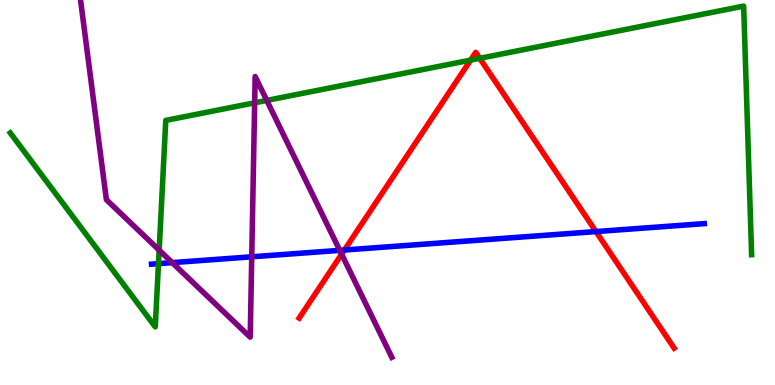[{'lines': ['blue', 'red'], 'intersections': [{'x': 4.44, 'y': 3.51}, {'x': 7.69, 'y': 3.99}]}, {'lines': ['green', 'red'], 'intersections': [{'x': 6.07, 'y': 8.44}, {'x': 6.19, 'y': 8.49}]}, {'lines': ['purple', 'red'], 'intersections': [{'x': 4.41, 'y': 3.4}]}, {'lines': ['blue', 'green'], 'intersections': [{'x': 2.04, 'y': 3.15}]}, {'lines': ['blue', 'purple'], 'intersections': [{'x': 2.22, 'y': 3.18}, {'x': 3.25, 'y': 3.33}, {'x': 4.38, 'y': 3.5}]}, {'lines': ['green', 'purple'], 'intersections': [{'x': 2.05, 'y': 3.5}, {'x': 3.29, 'y': 7.33}, {'x': 3.44, 'y': 7.39}]}]